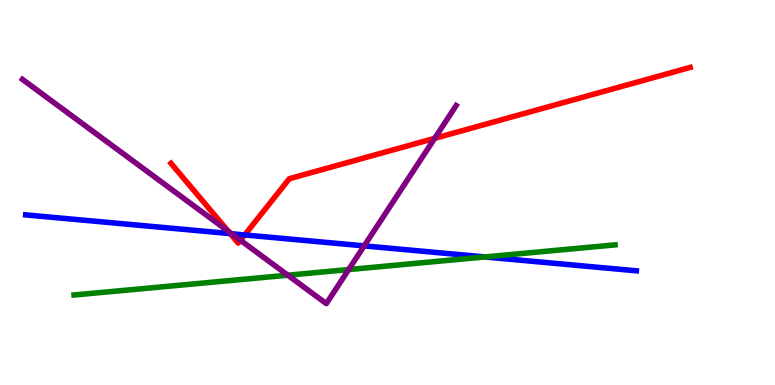[{'lines': ['blue', 'red'], 'intersections': [{'x': 2.97, 'y': 3.93}, {'x': 3.16, 'y': 3.9}]}, {'lines': ['green', 'red'], 'intersections': []}, {'lines': ['purple', 'red'], 'intersections': [{'x': 2.94, 'y': 3.99}, {'x': 3.1, 'y': 3.76}, {'x': 5.61, 'y': 6.41}]}, {'lines': ['blue', 'green'], 'intersections': [{'x': 6.26, 'y': 3.33}]}, {'lines': ['blue', 'purple'], 'intersections': [{'x': 2.99, 'y': 3.93}, {'x': 4.7, 'y': 3.61}]}, {'lines': ['green', 'purple'], 'intersections': [{'x': 3.71, 'y': 2.85}, {'x': 4.5, 'y': 3.0}]}]